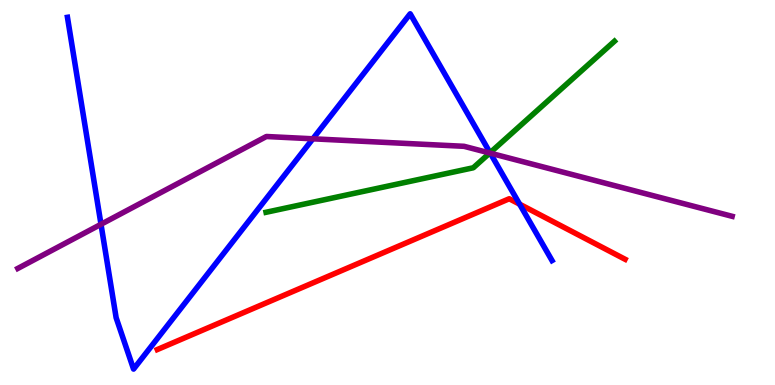[{'lines': ['blue', 'red'], 'intersections': [{'x': 6.7, 'y': 4.7}]}, {'lines': ['green', 'red'], 'intersections': []}, {'lines': ['purple', 'red'], 'intersections': []}, {'lines': ['blue', 'green'], 'intersections': [{'x': 6.32, 'y': 6.03}]}, {'lines': ['blue', 'purple'], 'intersections': [{'x': 1.3, 'y': 4.17}, {'x': 4.04, 'y': 6.39}, {'x': 6.33, 'y': 6.02}]}, {'lines': ['green', 'purple'], 'intersections': [{'x': 6.32, 'y': 6.03}]}]